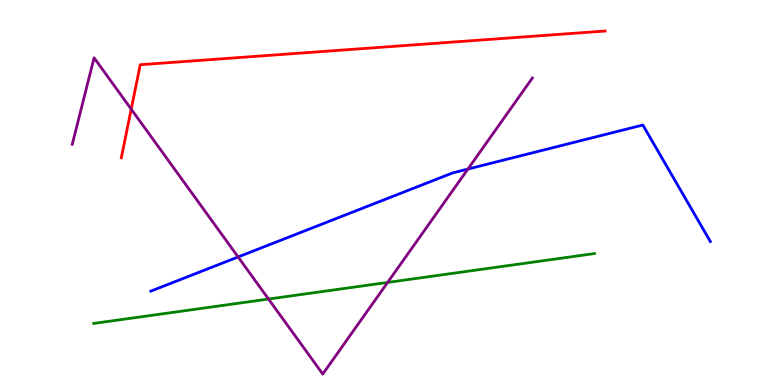[{'lines': ['blue', 'red'], 'intersections': []}, {'lines': ['green', 'red'], 'intersections': []}, {'lines': ['purple', 'red'], 'intersections': [{'x': 1.69, 'y': 7.17}]}, {'lines': ['blue', 'green'], 'intersections': []}, {'lines': ['blue', 'purple'], 'intersections': [{'x': 3.07, 'y': 3.33}, {'x': 6.04, 'y': 5.61}]}, {'lines': ['green', 'purple'], 'intersections': [{'x': 3.46, 'y': 2.23}, {'x': 5.0, 'y': 2.66}]}]